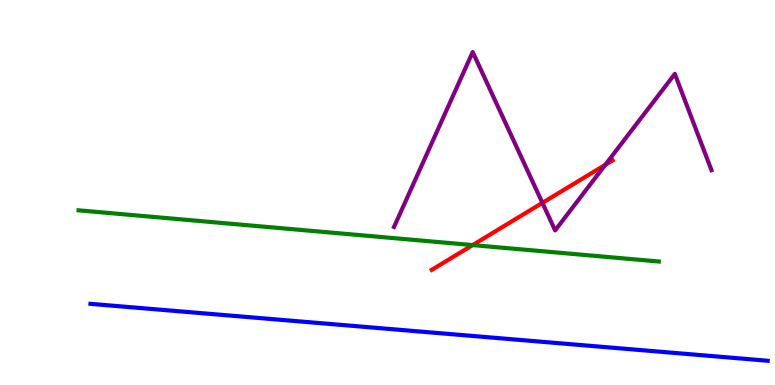[{'lines': ['blue', 'red'], 'intersections': []}, {'lines': ['green', 'red'], 'intersections': [{'x': 6.1, 'y': 3.63}]}, {'lines': ['purple', 'red'], 'intersections': [{'x': 7.0, 'y': 4.73}, {'x': 7.81, 'y': 5.72}]}, {'lines': ['blue', 'green'], 'intersections': []}, {'lines': ['blue', 'purple'], 'intersections': []}, {'lines': ['green', 'purple'], 'intersections': []}]